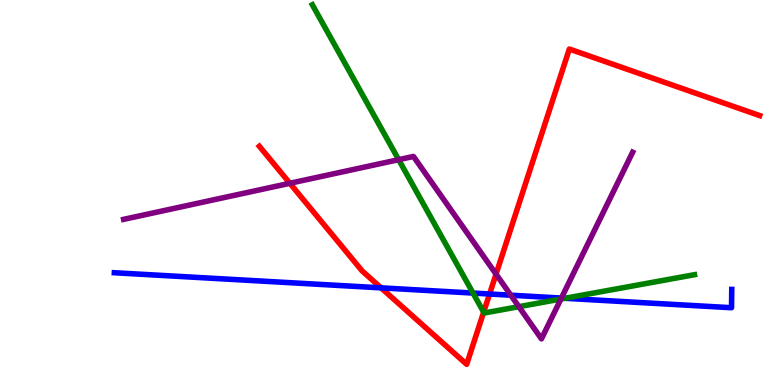[{'lines': ['blue', 'red'], 'intersections': [{'x': 4.92, 'y': 2.52}, {'x': 6.32, 'y': 2.36}]}, {'lines': ['green', 'red'], 'intersections': [{'x': 6.24, 'y': 1.89}]}, {'lines': ['purple', 'red'], 'intersections': [{'x': 3.74, 'y': 5.24}, {'x': 6.4, 'y': 2.88}]}, {'lines': ['blue', 'green'], 'intersections': [{'x': 6.1, 'y': 2.39}, {'x': 7.29, 'y': 2.25}]}, {'lines': ['blue', 'purple'], 'intersections': [{'x': 6.59, 'y': 2.33}, {'x': 7.24, 'y': 2.26}]}, {'lines': ['green', 'purple'], 'intersections': [{'x': 5.14, 'y': 5.85}, {'x': 6.7, 'y': 2.03}, {'x': 7.24, 'y': 2.23}]}]